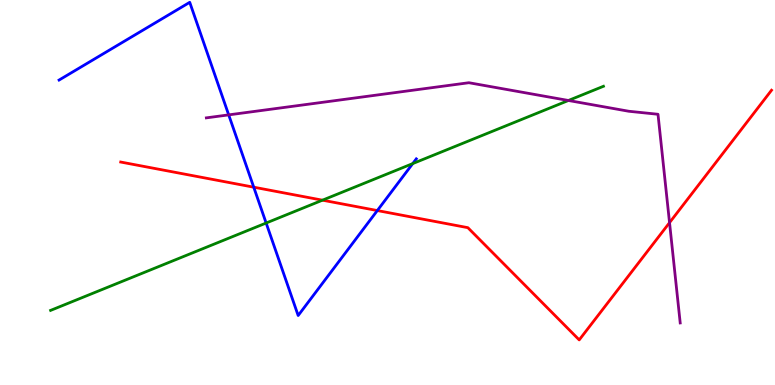[{'lines': ['blue', 'red'], 'intersections': [{'x': 3.27, 'y': 5.14}, {'x': 4.87, 'y': 4.53}]}, {'lines': ['green', 'red'], 'intersections': [{'x': 4.16, 'y': 4.8}]}, {'lines': ['purple', 'red'], 'intersections': [{'x': 8.64, 'y': 4.22}]}, {'lines': ['blue', 'green'], 'intersections': [{'x': 3.43, 'y': 4.21}, {'x': 5.33, 'y': 5.75}]}, {'lines': ['blue', 'purple'], 'intersections': [{'x': 2.95, 'y': 7.02}]}, {'lines': ['green', 'purple'], 'intersections': [{'x': 7.33, 'y': 7.39}]}]